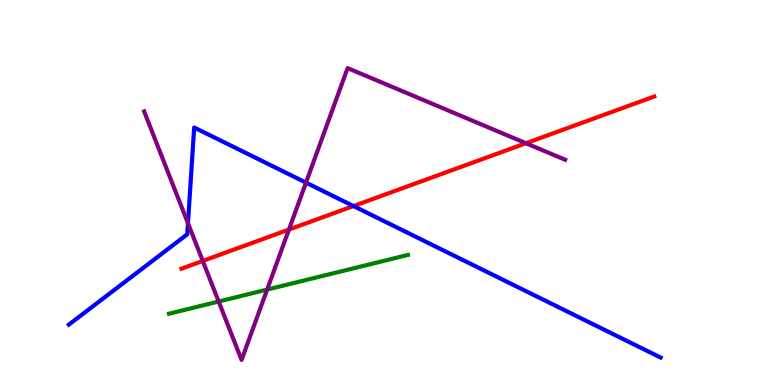[{'lines': ['blue', 'red'], 'intersections': [{'x': 4.56, 'y': 4.65}]}, {'lines': ['green', 'red'], 'intersections': []}, {'lines': ['purple', 'red'], 'intersections': [{'x': 2.62, 'y': 3.22}, {'x': 3.73, 'y': 4.04}, {'x': 6.79, 'y': 6.28}]}, {'lines': ['blue', 'green'], 'intersections': []}, {'lines': ['blue', 'purple'], 'intersections': [{'x': 2.43, 'y': 4.2}, {'x': 3.95, 'y': 5.26}]}, {'lines': ['green', 'purple'], 'intersections': [{'x': 2.82, 'y': 2.17}, {'x': 3.45, 'y': 2.48}]}]